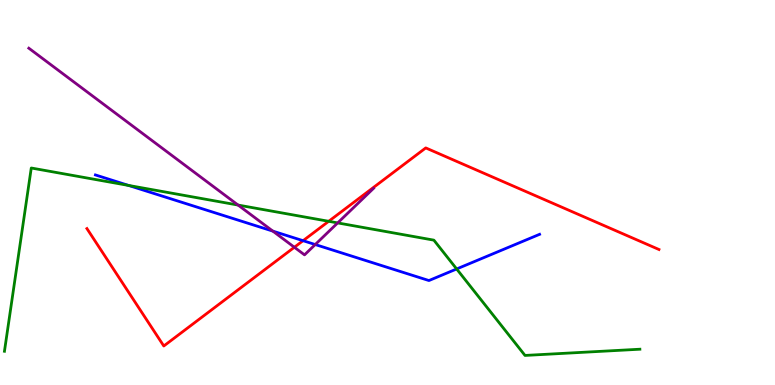[{'lines': ['blue', 'red'], 'intersections': [{'x': 3.91, 'y': 3.75}]}, {'lines': ['green', 'red'], 'intersections': [{'x': 4.24, 'y': 4.25}]}, {'lines': ['purple', 'red'], 'intersections': [{'x': 3.8, 'y': 3.58}]}, {'lines': ['blue', 'green'], 'intersections': [{'x': 1.66, 'y': 5.18}, {'x': 5.89, 'y': 3.01}]}, {'lines': ['blue', 'purple'], 'intersections': [{'x': 3.52, 'y': 4.0}, {'x': 4.07, 'y': 3.65}]}, {'lines': ['green', 'purple'], 'intersections': [{'x': 3.07, 'y': 4.67}, {'x': 4.36, 'y': 4.21}]}]